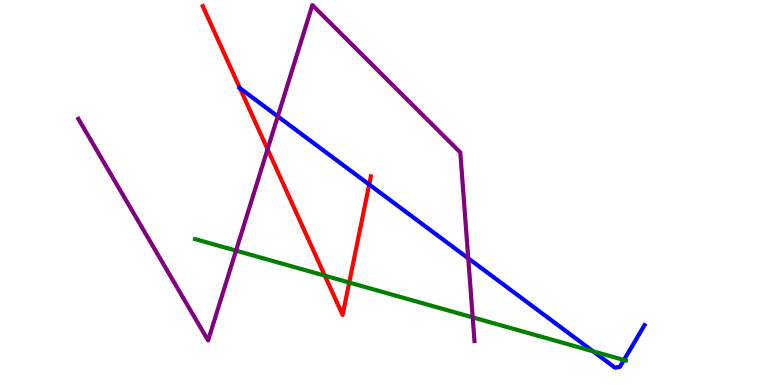[{'lines': ['blue', 'red'], 'intersections': [{'x': 3.1, 'y': 7.71}, {'x': 4.76, 'y': 5.21}]}, {'lines': ['green', 'red'], 'intersections': [{'x': 4.19, 'y': 2.84}, {'x': 4.51, 'y': 2.66}]}, {'lines': ['purple', 'red'], 'intersections': [{'x': 3.45, 'y': 6.12}]}, {'lines': ['blue', 'green'], 'intersections': [{'x': 7.65, 'y': 0.876}, {'x': 8.05, 'y': 0.649}]}, {'lines': ['blue', 'purple'], 'intersections': [{'x': 3.58, 'y': 6.98}, {'x': 6.04, 'y': 3.29}]}, {'lines': ['green', 'purple'], 'intersections': [{'x': 3.05, 'y': 3.49}, {'x': 6.1, 'y': 1.76}]}]